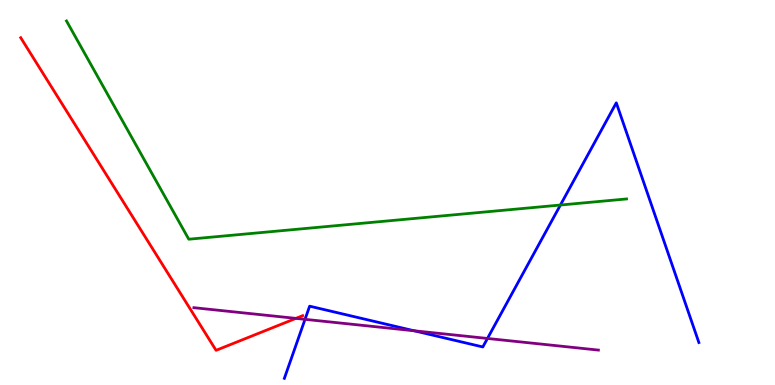[{'lines': ['blue', 'red'], 'intersections': []}, {'lines': ['green', 'red'], 'intersections': []}, {'lines': ['purple', 'red'], 'intersections': [{'x': 3.82, 'y': 1.73}]}, {'lines': ['blue', 'green'], 'intersections': [{'x': 7.23, 'y': 4.67}]}, {'lines': ['blue', 'purple'], 'intersections': [{'x': 3.94, 'y': 1.71}, {'x': 5.34, 'y': 1.41}, {'x': 6.29, 'y': 1.21}]}, {'lines': ['green', 'purple'], 'intersections': []}]